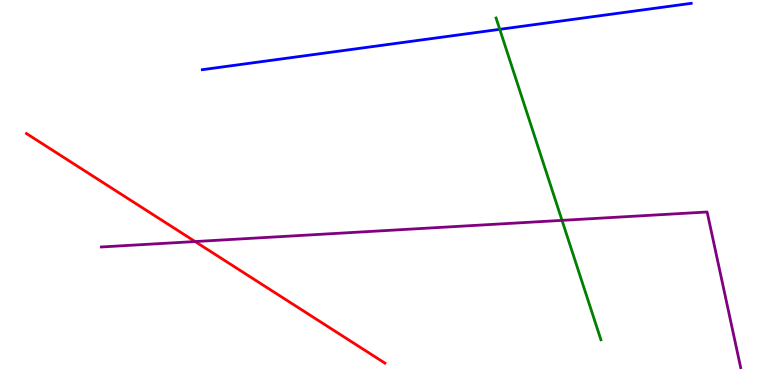[{'lines': ['blue', 'red'], 'intersections': []}, {'lines': ['green', 'red'], 'intersections': []}, {'lines': ['purple', 'red'], 'intersections': [{'x': 2.52, 'y': 3.73}]}, {'lines': ['blue', 'green'], 'intersections': [{'x': 6.45, 'y': 9.24}]}, {'lines': ['blue', 'purple'], 'intersections': []}, {'lines': ['green', 'purple'], 'intersections': [{'x': 7.25, 'y': 4.28}]}]